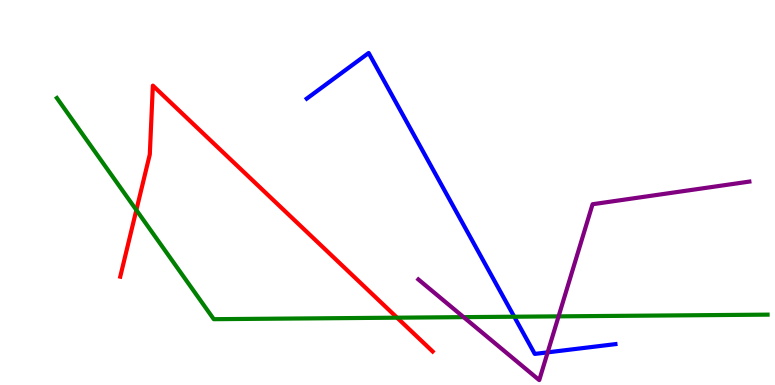[{'lines': ['blue', 'red'], 'intersections': []}, {'lines': ['green', 'red'], 'intersections': [{'x': 1.76, 'y': 4.54}, {'x': 5.12, 'y': 1.75}]}, {'lines': ['purple', 'red'], 'intersections': []}, {'lines': ['blue', 'green'], 'intersections': [{'x': 6.64, 'y': 1.77}]}, {'lines': ['blue', 'purple'], 'intersections': [{'x': 7.07, 'y': 0.848}]}, {'lines': ['green', 'purple'], 'intersections': [{'x': 5.98, 'y': 1.76}, {'x': 7.21, 'y': 1.78}]}]